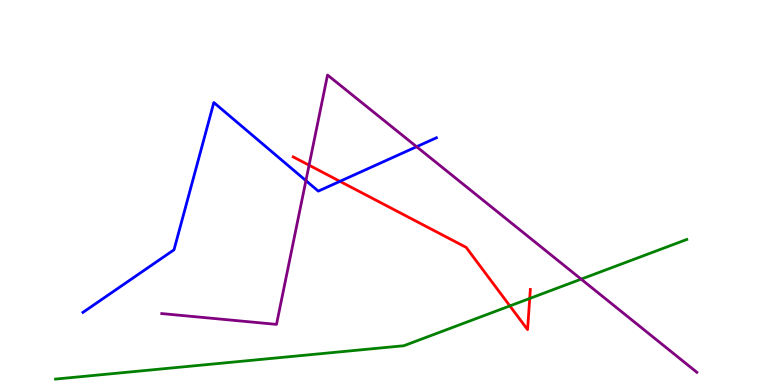[{'lines': ['blue', 'red'], 'intersections': [{'x': 4.39, 'y': 5.29}]}, {'lines': ['green', 'red'], 'intersections': [{'x': 6.58, 'y': 2.05}, {'x': 6.84, 'y': 2.25}]}, {'lines': ['purple', 'red'], 'intersections': [{'x': 3.99, 'y': 5.71}]}, {'lines': ['blue', 'green'], 'intersections': []}, {'lines': ['blue', 'purple'], 'intersections': [{'x': 3.95, 'y': 5.31}, {'x': 5.38, 'y': 6.19}]}, {'lines': ['green', 'purple'], 'intersections': [{'x': 7.5, 'y': 2.75}]}]